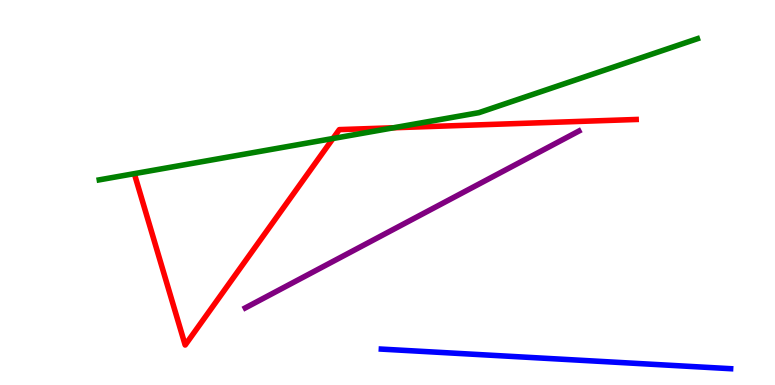[{'lines': ['blue', 'red'], 'intersections': []}, {'lines': ['green', 'red'], 'intersections': [{'x': 4.3, 'y': 6.4}, {'x': 5.08, 'y': 6.68}]}, {'lines': ['purple', 'red'], 'intersections': []}, {'lines': ['blue', 'green'], 'intersections': []}, {'lines': ['blue', 'purple'], 'intersections': []}, {'lines': ['green', 'purple'], 'intersections': []}]